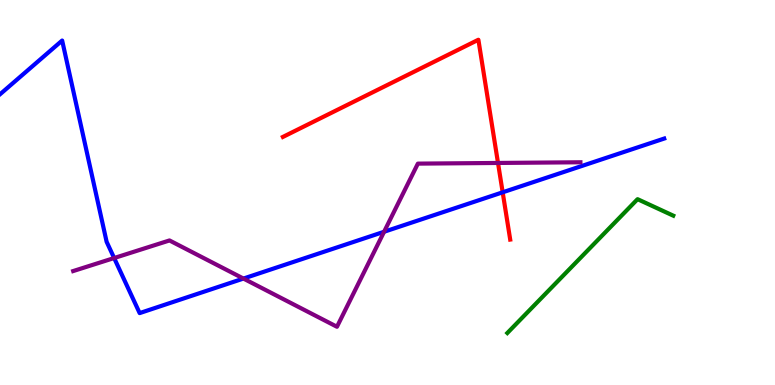[{'lines': ['blue', 'red'], 'intersections': [{'x': 6.49, 'y': 5.01}]}, {'lines': ['green', 'red'], 'intersections': []}, {'lines': ['purple', 'red'], 'intersections': [{'x': 6.43, 'y': 5.77}]}, {'lines': ['blue', 'green'], 'intersections': []}, {'lines': ['blue', 'purple'], 'intersections': [{'x': 1.47, 'y': 3.3}, {'x': 3.14, 'y': 2.76}, {'x': 4.96, 'y': 3.98}]}, {'lines': ['green', 'purple'], 'intersections': []}]